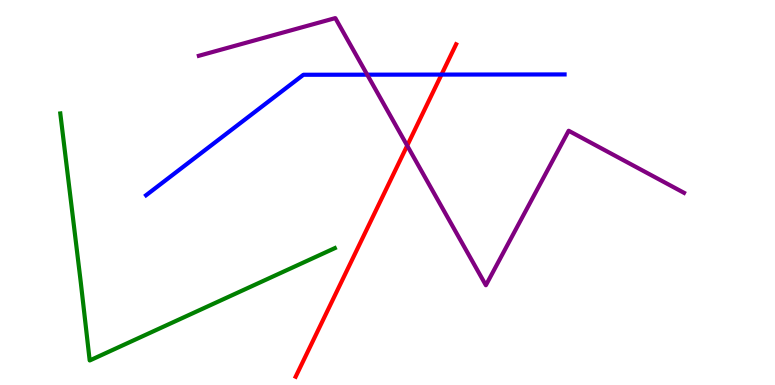[{'lines': ['blue', 'red'], 'intersections': [{'x': 5.7, 'y': 8.06}]}, {'lines': ['green', 'red'], 'intersections': []}, {'lines': ['purple', 'red'], 'intersections': [{'x': 5.25, 'y': 6.22}]}, {'lines': ['blue', 'green'], 'intersections': []}, {'lines': ['blue', 'purple'], 'intersections': [{'x': 4.74, 'y': 8.06}]}, {'lines': ['green', 'purple'], 'intersections': []}]